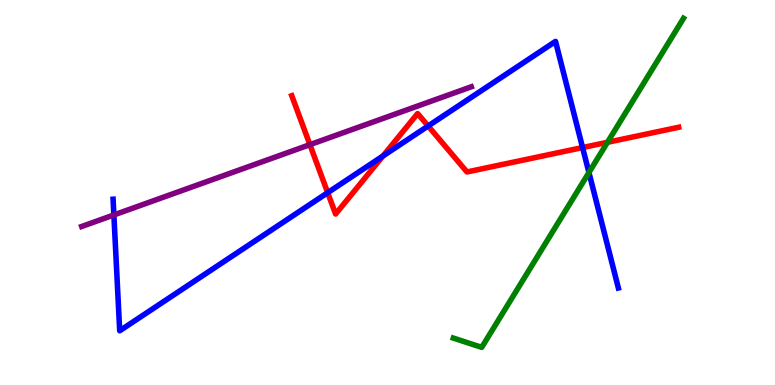[{'lines': ['blue', 'red'], 'intersections': [{'x': 4.23, 'y': 5.0}, {'x': 4.94, 'y': 5.95}, {'x': 5.52, 'y': 6.73}, {'x': 7.52, 'y': 6.17}]}, {'lines': ['green', 'red'], 'intersections': [{'x': 7.84, 'y': 6.3}]}, {'lines': ['purple', 'red'], 'intersections': [{'x': 4.0, 'y': 6.24}]}, {'lines': ['blue', 'green'], 'intersections': [{'x': 7.6, 'y': 5.52}]}, {'lines': ['blue', 'purple'], 'intersections': [{'x': 1.47, 'y': 4.42}]}, {'lines': ['green', 'purple'], 'intersections': []}]